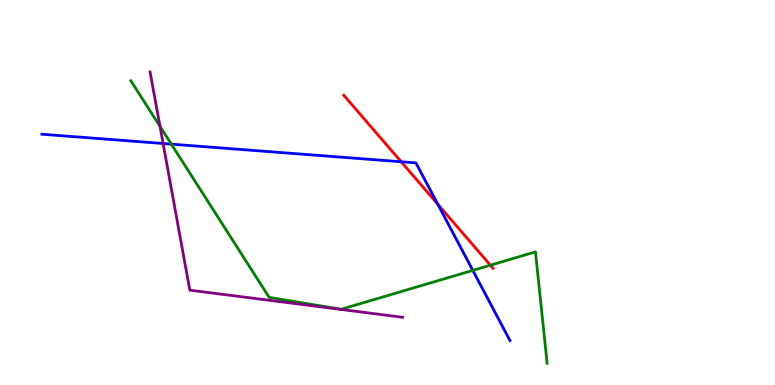[{'lines': ['blue', 'red'], 'intersections': [{'x': 5.18, 'y': 5.8}, {'x': 5.65, 'y': 4.69}]}, {'lines': ['green', 'red'], 'intersections': [{'x': 6.33, 'y': 3.11}]}, {'lines': ['purple', 'red'], 'intersections': []}, {'lines': ['blue', 'green'], 'intersections': [{'x': 2.21, 'y': 6.26}, {'x': 6.1, 'y': 2.98}]}, {'lines': ['blue', 'purple'], 'intersections': [{'x': 2.1, 'y': 6.27}]}, {'lines': ['green', 'purple'], 'intersections': [{'x': 2.06, 'y': 6.72}]}]